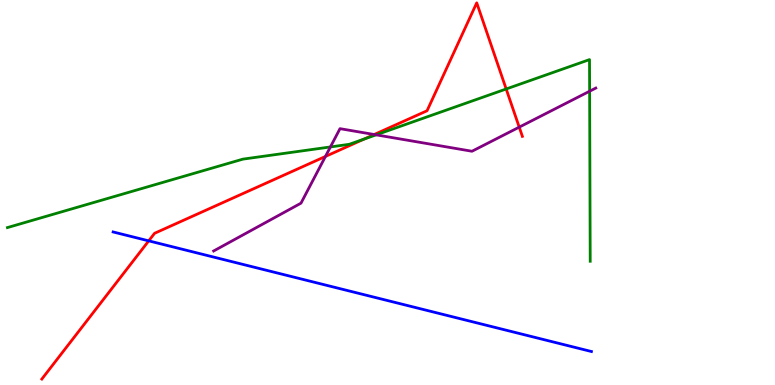[{'lines': ['blue', 'red'], 'intersections': [{'x': 1.92, 'y': 3.74}]}, {'lines': ['green', 'red'], 'intersections': [{'x': 4.7, 'y': 6.39}, {'x': 6.53, 'y': 7.69}]}, {'lines': ['purple', 'red'], 'intersections': [{'x': 4.2, 'y': 5.94}, {'x': 4.83, 'y': 6.51}, {'x': 6.7, 'y': 6.7}]}, {'lines': ['blue', 'green'], 'intersections': []}, {'lines': ['blue', 'purple'], 'intersections': []}, {'lines': ['green', 'purple'], 'intersections': [{'x': 4.26, 'y': 6.18}, {'x': 4.85, 'y': 6.5}, {'x': 7.61, 'y': 7.63}]}]